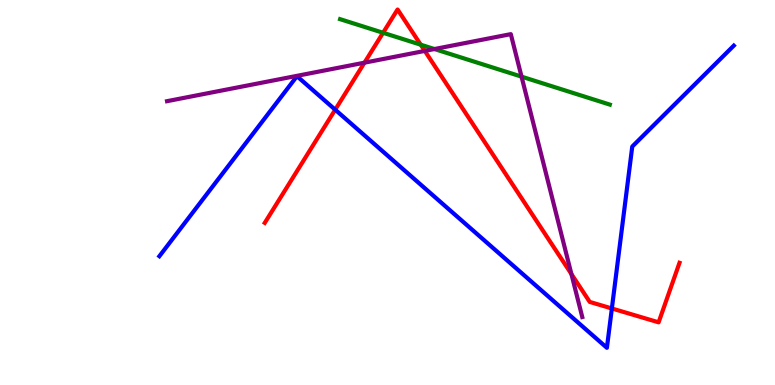[{'lines': ['blue', 'red'], 'intersections': [{'x': 4.33, 'y': 7.15}, {'x': 7.89, 'y': 1.99}]}, {'lines': ['green', 'red'], 'intersections': [{'x': 4.94, 'y': 9.15}, {'x': 5.43, 'y': 8.84}]}, {'lines': ['purple', 'red'], 'intersections': [{'x': 4.7, 'y': 8.37}, {'x': 5.48, 'y': 8.68}, {'x': 7.37, 'y': 2.88}]}, {'lines': ['blue', 'green'], 'intersections': []}, {'lines': ['blue', 'purple'], 'intersections': []}, {'lines': ['green', 'purple'], 'intersections': [{'x': 5.61, 'y': 8.73}, {'x': 6.73, 'y': 8.01}]}]